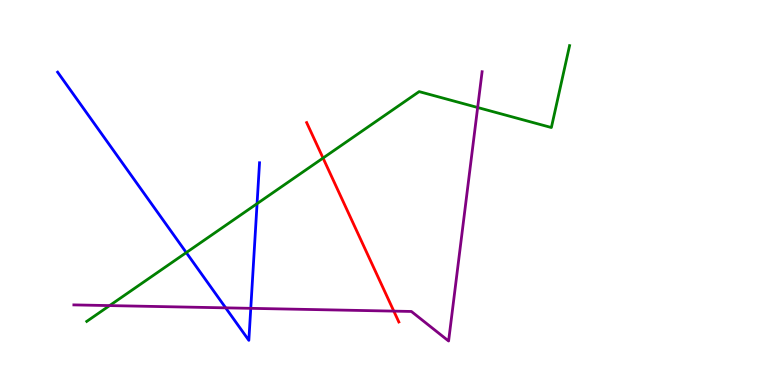[{'lines': ['blue', 'red'], 'intersections': []}, {'lines': ['green', 'red'], 'intersections': [{'x': 4.17, 'y': 5.89}]}, {'lines': ['purple', 'red'], 'intersections': [{'x': 5.08, 'y': 1.92}]}, {'lines': ['blue', 'green'], 'intersections': [{'x': 2.4, 'y': 3.44}, {'x': 3.32, 'y': 4.71}]}, {'lines': ['blue', 'purple'], 'intersections': [{'x': 2.91, 'y': 2.0}, {'x': 3.24, 'y': 1.99}]}, {'lines': ['green', 'purple'], 'intersections': [{'x': 1.41, 'y': 2.06}, {'x': 6.16, 'y': 7.21}]}]